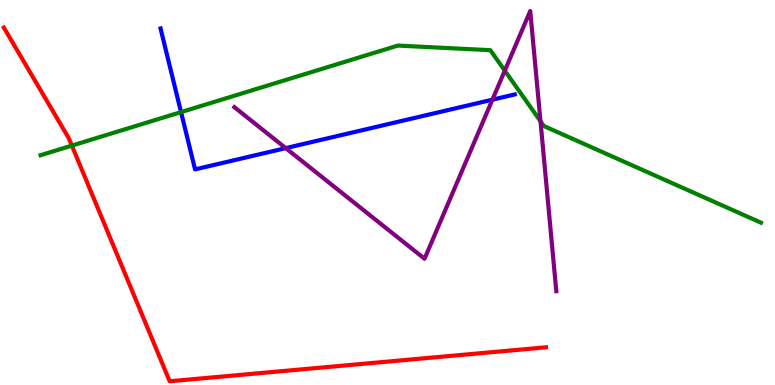[{'lines': ['blue', 'red'], 'intersections': []}, {'lines': ['green', 'red'], 'intersections': [{'x': 0.927, 'y': 6.22}]}, {'lines': ['purple', 'red'], 'intersections': []}, {'lines': ['blue', 'green'], 'intersections': [{'x': 2.34, 'y': 7.09}]}, {'lines': ['blue', 'purple'], 'intersections': [{'x': 3.69, 'y': 6.15}, {'x': 6.35, 'y': 7.41}]}, {'lines': ['green', 'purple'], 'intersections': [{'x': 6.51, 'y': 8.16}, {'x': 6.97, 'y': 6.85}]}]